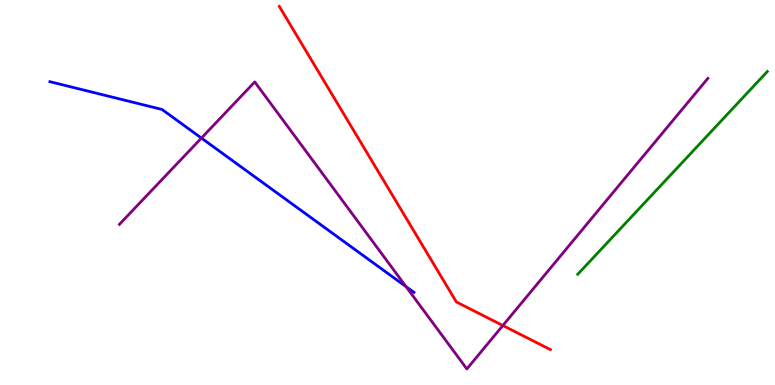[{'lines': ['blue', 'red'], 'intersections': []}, {'lines': ['green', 'red'], 'intersections': []}, {'lines': ['purple', 'red'], 'intersections': [{'x': 6.49, 'y': 1.55}]}, {'lines': ['blue', 'green'], 'intersections': []}, {'lines': ['blue', 'purple'], 'intersections': [{'x': 2.6, 'y': 6.41}, {'x': 5.24, 'y': 2.56}]}, {'lines': ['green', 'purple'], 'intersections': []}]